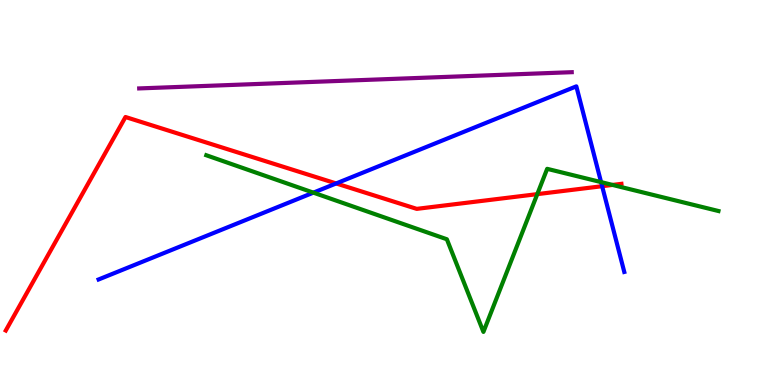[{'lines': ['blue', 'red'], 'intersections': [{'x': 4.34, 'y': 5.24}, {'x': 7.77, 'y': 5.16}]}, {'lines': ['green', 'red'], 'intersections': [{'x': 6.93, 'y': 4.96}, {'x': 7.9, 'y': 5.2}]}, {'lines': ['purple', 'red'], 'intersections': []}, {'lines': ['blue', 'green'], 'intersections': [{'x': 4.04, 'y': 5.0}, {'x': 7.76, 'y': 5.27}]}, {'lines': ['blue', 'purple'], 'intersections': []}, {'lines': ['green', 'purple'], 'intersections': []}]